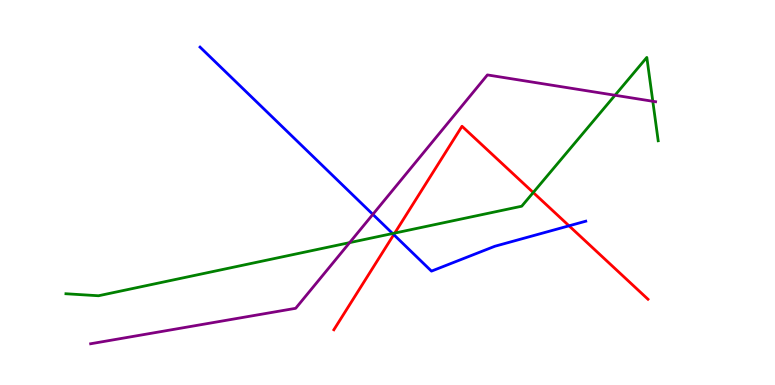[{'lines': ['blue', 'red'], 'intersections': [{'x': 5.08, 'y': 3.91}, {'x': 7.34, 'y': 4.13}]}, {'lines': ['green', 'red'], 'intersections': [{'x': 5.09, 'y': 3.95}, {'x': 6.88, 'y': 5.0}]}, {'lines': ['purple', 'red'], 'intersections': []}, {'lines': ['blue', 'green'], 'intersections': [{'x': 5.07, 'y': 3.93}]}, {'lines': ['blue', 'purple'], 'intersections': [{'x': 4.81, 'y': 4.43}]}, {'lines': ['green', 'purple'], 'intersections': [{'x': 4.51, 'y': 3.7}, {'x': 7.94, 'y': 7.53}, {'x': 8.42, 'y': 7.37}]}]